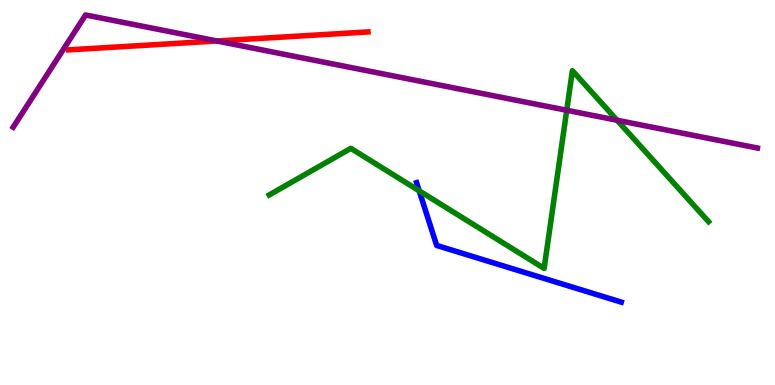[{'lines': ['blue', 'red'], 'intersections': []}, {'lines': ['green', 'red'], 'intersections': []}, {'lines': ['purple', 'red'], 'intersections': [{'x': 2.8, 'y': 8.94}]}, {'lines': ['blue', 'green'], 'intersections': [{'x': 5.41, 'y': 5.04}]}, {'lines': ['blue', 'purple'], 'intersections': []}, {'lines': ['green', 'purple'], 'intersections': [{'x': 7.31, 'y': 7.14}, {'x': 7.96, 'y': 6.88}]}]